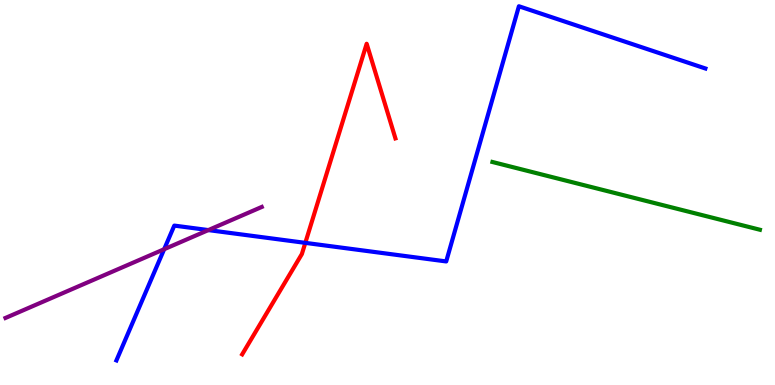[{'lines': ['blue', 'red'], 'intersections': [{'x': 3.94, 'y': 3.69}]}, {'lines': ['green', 'red'], 'intersections': []}, {'lines': ['purple', 'red'], 'intersections': []}, {'lines': ['blue', 'green'], 'intersections': []}, {'lines': ['blue', 'purple'], 'intersections': [{'x': 2.12, 'y': 3.53}, {'x': 2.69, 'y': 4.02}]}, {'lines': ['green', 'purple'], 'intersections': []}]